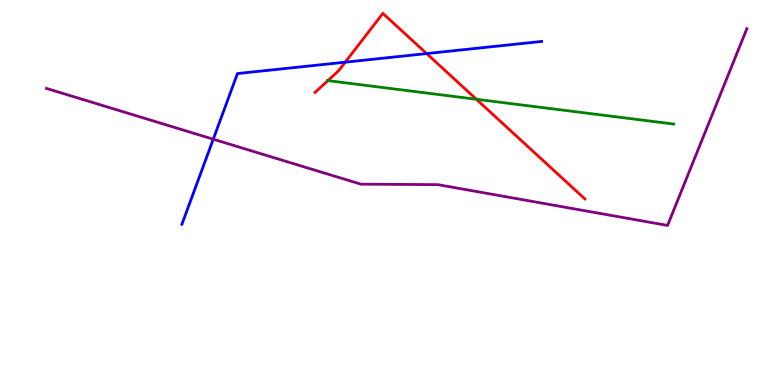[{'lines': ['blue', 'red'], 'intersections': [{'x': 4.45, 'y': 8.38}, {'x': 5.5, 'y': 8.61}]}, {'lines': ['green', 'red'], 'intersections': [{'x': 4.23, 'y': 7.91}, {'x': 6.15, 'y': 7.42}]}, {'lines': ['purple', 'red'], 'intersections': []}, {'lines': ['blue', 'green'], 'intersections': []}, {'lines': ['blue', 'purple'], 'intersections': [{'x': 2.75, 'y': 6.38}]}, {'lines': ['green', 'purple'], 'intersections': []}]